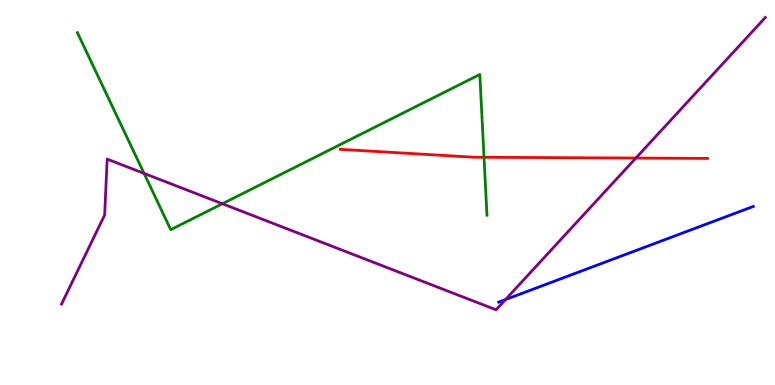[{'lines': ['blue', 'red'], 'intersections': []}, {'lines': ['green', 'red'], 'intersections': [{'x': 6.25, 'y': 5.92}]}, {'lines': ['purple', 'red'], 'intersections': [{'x': 8.2, 'y': 5.89}]}, {'lines': ['blue', 'green'], 'intersections': []}, {'lines': ['blue', 'purple'], 'intersections': [{'x': 6.52, 'y': 2.22}]}, {'lines': ['green', 'purple'], 'intersections': [{'x': 1.86, 'y': 5.5}, {'x': 2.87, 'y': 4.71}]}]